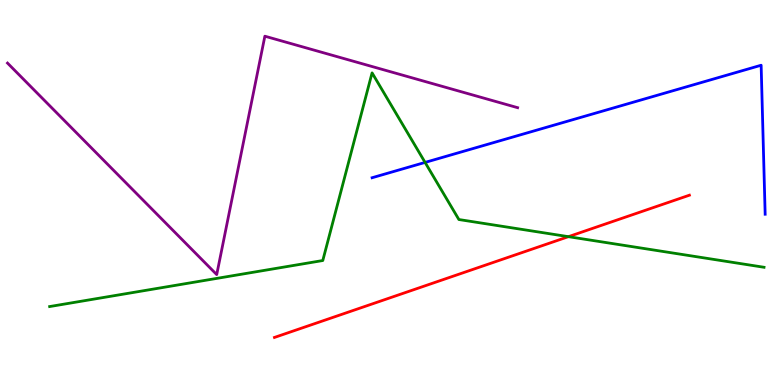[{'lines': ['blue', 'red'], 'intersections': []}, {'lines': ['green', 'red'], 'intersections': [{'x': 7.33, 'y': 3.85}]}, {'lines': ['purple', 'red'], 'intersections': []}, {'lines': ['blue', 'green'], 'intersections': [{'x': 5.48, 'y': 5.78}]}, {'lines': ['blue', 'purple'], 'intersections': []}, {'lines': ['green', 'purple'], 'intersections': []}]